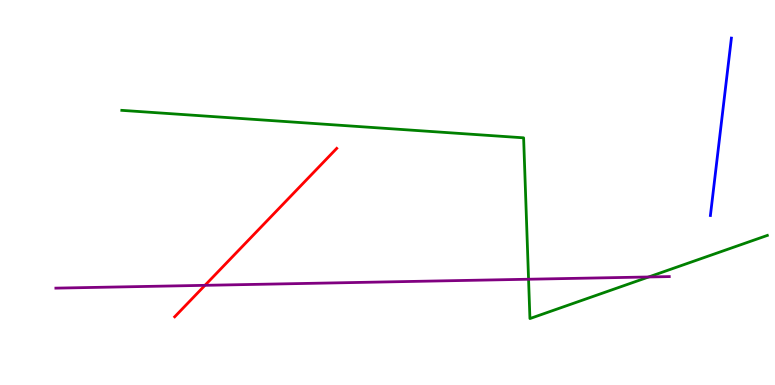[{'lines': ['blue', 'red'], 'intersections': []}, {'lines': ['green', 'red'], 'intersections': []}, {'lines': ['purple', 'red'], 'intersections': [{'x': 2.64, 'y': 2.59}]}, {'lines': ['blue', 'green'], 'intersections': []}, {'lines': ['blue', 'purple'], 'intersections': []}, {'lines': ['green', 'purple'], 'intersections': [{'x': 6.82, 'y': 2.75}, {'x': 8.37, 'y': 2.81}]}]